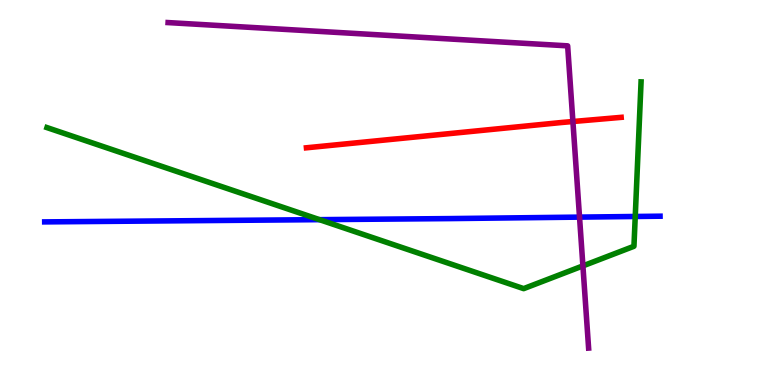[{'lines': ['blue', 'red'], 'intersections': []}, {'lines': ['green', 'red'], 'intersections': []}, {'lines': ['purple', 'red'], 'intersections': [{'x': 7.39, 'y': 6.84}]}, {'lines': ['blue', 'green'], 'intersections': [{'x': 4.12, 'y': 4.29}, {'x': 8.2, 'y': 4.38}]}, {'lines': ['blue', 'purple'], 'intersections': [{'x': 7.48, 'y': 4.36}]}, {'lines': ['green', 'purple'], 'intersections': [{'x': 7.52, 'y': 3.09}]}]